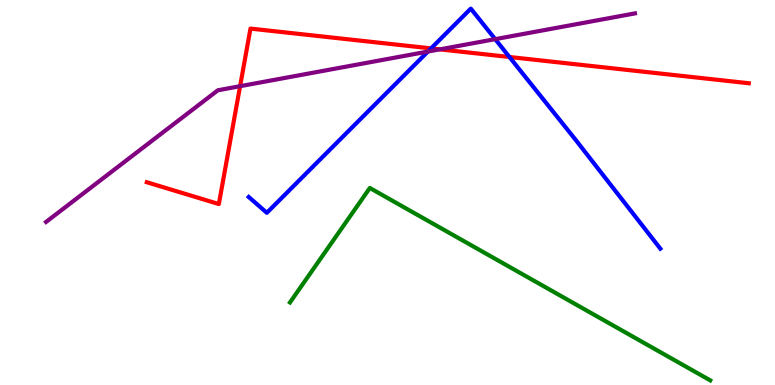[{'lines': ['blue', 'red'], 'intersections': [{'x': 5.56, 'y': 8.74}, {'x': 6.57, 'y': 8.52}]}, {'lines': ['green', 'red'], 'intersections': []}, {'lines': ['purple', 'red'], 'intersections': [{'x': 3.1, 'y': 7.76}, {'x': 5.68, 'y': 8.72}]}, {'lines': ['blue', 'green'], 'intersections': []}, {'lines': ['blue', 'purple'], 'intersections': [{'x': 5.52, 'y': 8.66}, {'x': 6.39, 'y': 8.98}]}, {'lines': ['green', 'purple'], 'intersections': []}]